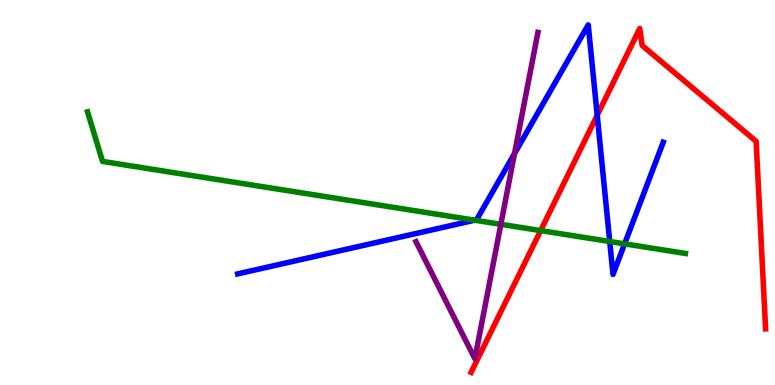[{'lines': ['blue', 'red'], 'intersections': [{'x': 7.71, 'y': 7.01}]}, {'lines': ['green', 'red'], 'intersections': [{'x': 6.98, 'y': 4.01}]}, {'lines': ['purple', 'red'], 'intersections': []}, {'lines': ['blue', 'green'], 'intersections': [{'x': 6.13, 'y': 4.28}, {'x': 7.87, 'y': 3.73}, {'x': 8.06, 'y': 3.67}]}, {'lines': ['blue', 'purple'], 'intersections': [{'x': 6.64, 'y': 6.01}]}, {'lines': ['green', 'purple'], 'intersections': [{'x': 6.46, 'y': 4.17}]}]